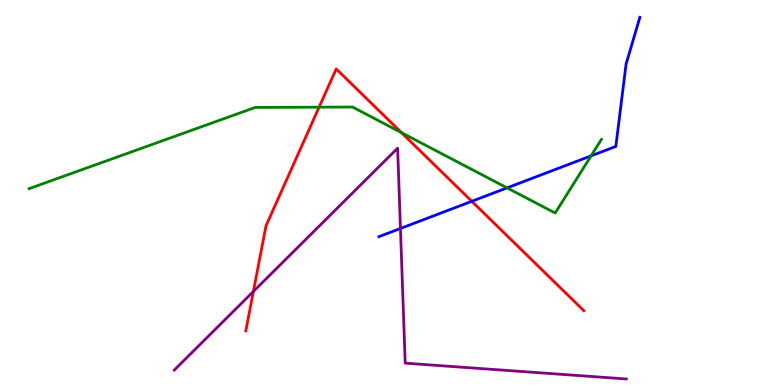[{'lines': ['blue', 'red'], 'intersections': [{'x': 6.09, 'y': 4.77}]}, {'lines': ['green', 'red'], 'intersections': [{'x': 4.12, 'y': 7.22}, {'x': 5.18, 'y': 6.55}]}, {'lines': ['purple', 'red'], 'intersections': [{'x': 3.27, 'y': 2.43}]}, {'lines': ['blue', 'green'], 'intersections': [{'x': 6.54, 'y': 5.12}, {'x': 7.63, 'y': 5.95}]}, {'lines': ['blue', 'purple'], 'intersections': [{'x': 5.17, 'y': 4.07}]}, {'lines': ['green', 'purple'], 'intersections': []}]